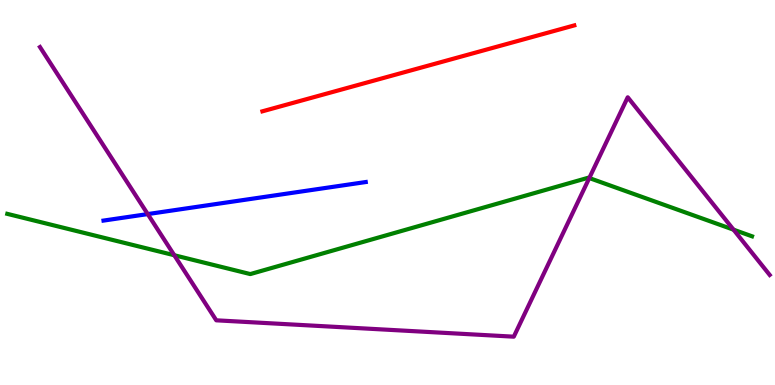[{'lines': ['blue', 'red'], 'intersections': []}, {'lines': ['green', 'red'], 'intersections': []}, {'lines': ['purple', 'red'], 'intersections': []}, {'lines': ['blue', 'green'], 'intersections': []}, {'lines': ['blue', 'purple'], 'intersections': [{'x': 1.91, 'y': 4.44}]}, {'lines': ['green', 'purple'], 'intersections': [{'x': 2.25, 'y': 3.37}, {'x': 7.6, 'y': 5.38}, {'x': 9.46, 'y': 4.03}]}]